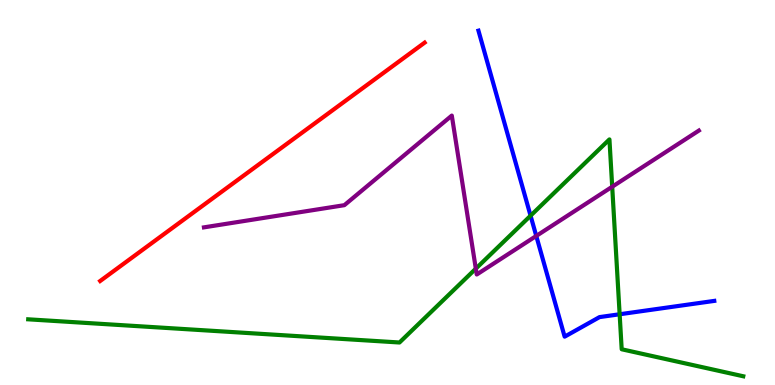[{'lines': ['blue', 'red'], 'intersections': []}, {'lines': ['green', 'red'], 'intersections': []}, {'lines': ['purple', 'red'], 'intersections': []}, {'lines': ['blue', 'green'], 'intersections': [{'x': 6.85, 'y': 4.4}, {'x': 8.0, 'y': 1.84}]}, {'lines': ['blue', 'purple'], 'intersections': [{'x': 6.92, 'y': 3.87}]}, {'lines': ['green', 'purple'], 'intersections': [{'x': 6.14, 'y': 3.02}, {'x': 7.9, 'y': 5.15}]}]